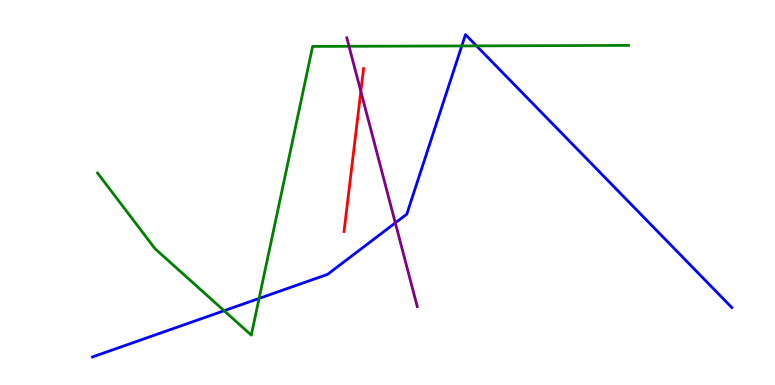[{'lines': ['blue', 'red'], 'intersections': []}, {'lines': ['green', 'red'], 'intersections': []}, {'lines': ['purple', 'red'], 'intersections': [{'x': 4.66, 'y': 7.63}]}, {'lines': ['blue', 'green'], 'intersections': [{'x': 2.89, 'y': 1.93}, {'x': 3.34, 'y': 2.25}, {'x': 5.96, 'y': 8.81}, {'x': 6.15, 'y': 8.81}]}, {'lines': ['blue', 'purple'], 'intersections': [{'x': 5.1, 'y': 4.21}]}, {'lines': ['green', 'purple'], 'intersections': [{'x': 4.5, 'y': 8.8}]}]